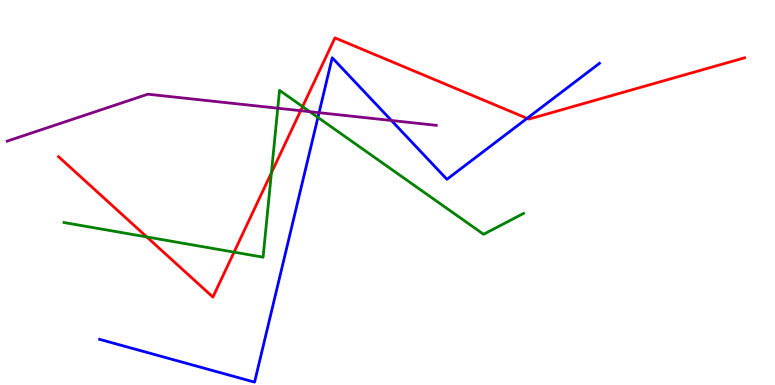[{'lines': ['blue', 'red'], 'intersections': [{'x': 6.8, 'y': 6.93}]}, {'lines': ['green', 'red'], 'intersections': [{'x': 1.89, 'y': 3.85}, {'x': 3.02, 'y': 3.45}, {'x': 3.5, 'y': 5.51}, {'x': 3.9, 'y': 7.23}]}, {'lines': ['purple', 'red'], 'intersections': [{'x': 3.88, 'y': 7.12}]}, {'lines': ['blue', 'green'], 'intersections': [{'x': 4.1, 'y': 6.95}]}, {'lines': ['blue', 'purple'], 'intersections': [{'x': 4.12, 'y': 7.07}, {'x': 5.05, 'y': 6.87}]}, {'lines': ['green', 'purple'], 'intersections': [{'x': 3.58, 'y': 7.19}, {'x': 4.0, 'y': 7.1}]}]